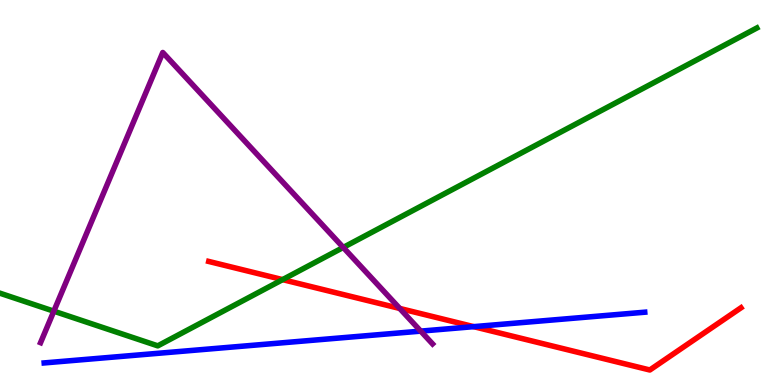[{'lines': ['blue', 'red'], 'intersections': [{'x': 6.11, 'y': 1.52}]}, {'lines': ['green', 'red'], 'intersections': [{'x': 3.65, 'y': 2.74}]}, {'lines': ['purple', 'red'], 'intersections': [{'x': 5.16, 'y': 1.99}]}, {'lines': ['blue', 'green'], 'intersections': []}, {'lines': ['blue', 'purple'], 'intersections': [{'x': 5.43, 'y': 1.4}]}, {'lines': ['green', 'purple'], 'intersections': [{'x': 0.695, 'y': 1.92}, {'x': 4.43, 'y': 3.57}]}]